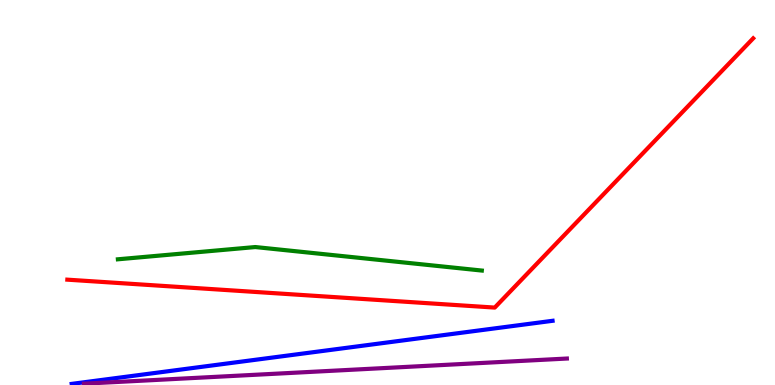[{'lines': ['blue', 'red'], 'intersections': []}, {'lines': ['green', 'red'], 'intersections': []}, {'lines': ['purple', 'red'], 'intersections': []}, {'lines': ['blue', 'green'], 'intersections': []}, {'lines': ['blue', 'purple'], 'intersections': []}, {'lines': ['green', 'purple'], 'intersections': []}]